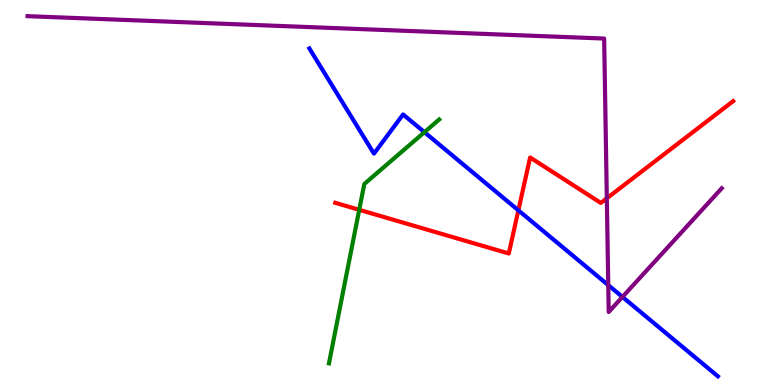[{'lines': ['blue', 'red'], 'intersections': [{'x': 6.69, 'y': 4.54}]}, {'lines': ['green', 'red'], 'intersections': [{'x': 4.64, 'y': 4.55}]}, {'lines': ['purple', 'red'], 'intersections': [{'x': 7.83, 'y': 4.85}]}, {'lines': ['blue', 'green'], 'intersections': [{'x': 5.48, 'y': 6.57}]}, {'lines': ['blue', 'purple'], 'intersections': [{'x': 7.85, 'y': 2.59}, {'x': 8.03, 'y': 2.29}]}, {'lines': ['green', 'purple'], 'intersections': []}]